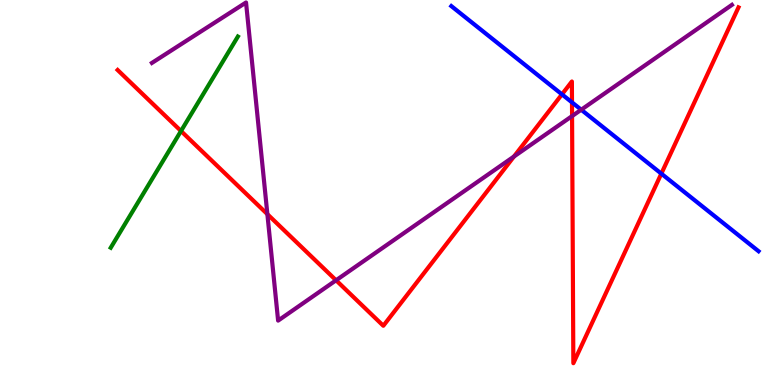[{'lines': ['blue', 'red'], 'intersections': [{'x': 7.25, 'y': 7.55}, {'x': 7.38, 'y': 7.34}, {'x': 8.53, 'y': 5.49}]}, {'lines': ['green', 'red'], 'intersections': [{'x': 2.34, 'y': 6.6}]}, {'lines': ['purple', 'red'], 'intersections': [{'x': 3.45, 'y': 4.44}, {'x': 4.34, 'y': 2.72}, {'x': 6.63, 'y': 5.93}, {'x': 7.38, 'y': 6.98}]}, {'lines': ['blue', 'green'], 'intersections': []}, {'lines': ['blue', 'purple'], 'intersections': [{'x': 7.5, 'y': 7.15}]}, {'lines': ['green', 'purple'], 'intersections': []}]